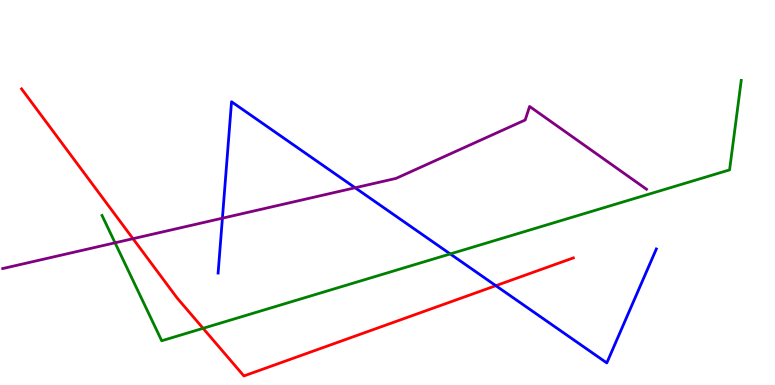[{'lines': ['blue', 'red'], 'intersections': [{'x': 6.4, 'y': 2.58}]}, {'lines': ['green', 'red'], 'intersections': [{'x': 2.62, 'y': 1.47}]}, {'lines': ['purple', 'red'], 'intersections': [{'x': 1.72, 'y': 3.8}]}, {'lines': ['blue', 'green'], 'intersections': [{'x': 5.81, 'y': 3.4}]}, {'lines': ['blue', 'purple'], 'intersections': [{'x': 2.87, 'y': 4.33}, {'x': 4.58, 'y': 5.12}]}, {'lines': ['green', 'purple'], 'intersections': [{'x': 1.48, 'y': 3.69}]}]